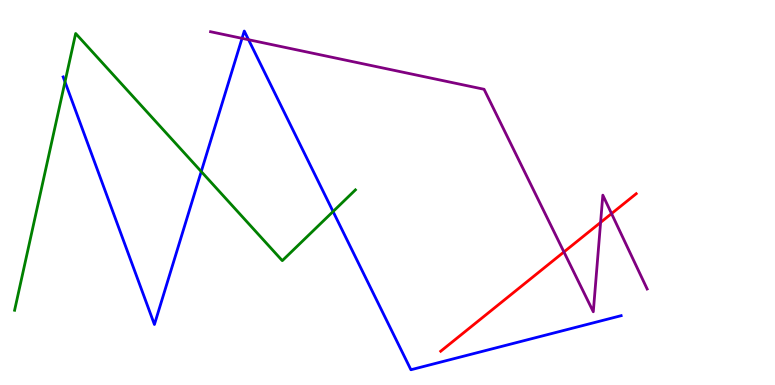[{'lines': ['blue', 'red'], 'intersections': []}, {'lines': ['green', 'red'], 'intersections': []}, {'lines': ['purple', 'red'], 'intersections': [{'x': 7.28, 'y': 3.46}, {'x': 7.75, 'y': 4.22}, {'x': 7.89, 'y': 4.45}]}, {'lines': ['blue', 'green'], 'intersections': [{'x': 0.839, 'y': 7.87}, {'x': 2.6, 'y': 5.54}, {'x': 4.3, 'y': 4.51}]}, {'lines': ['blue', 'purple'], 'intersections': [{'x': 3.12, 'y': 9.0}, {'x': 3.21, 'y': 8.97}]}, {'lines': ['green', 'purple'], 'intersections': []}]